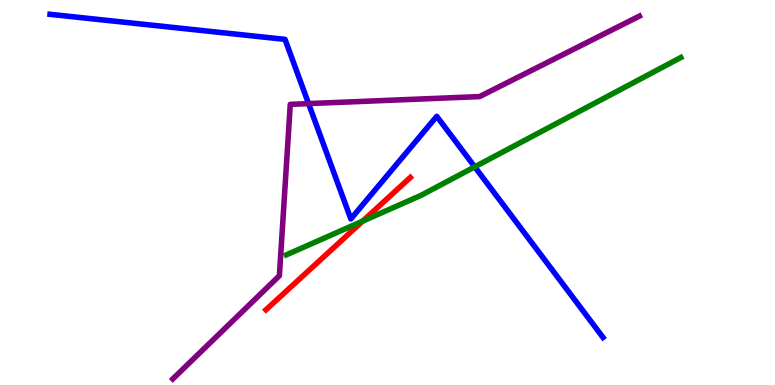[{'lines': ['blue', 'red'], 'intersections': []}, {'lines': ['green', 'red'], 'intersections': [{'x': 4.68, 'y': 4.26}]}, {'lines': ['purple', 'red'], 'intersections': []}, {'lines': ['blue', 'green'], 'intersections': [{'x': 6.13, 'y': 5.67}]}, {'lines': ['blue', 'purple'], 'intersections': [{'x': 3.98, 'y': 7.31}]}, {'lines': ['green', 'purple'], 'intersections': []}]